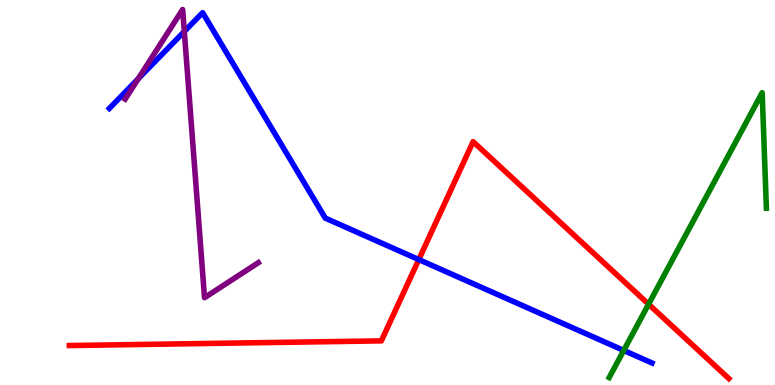[{'lines': ['blue', 'red'], 'intersections': [{'x': 5.4, 'y': 3.26}]}, {'lines': ['green', 'red'], 'intersections': [{'x': 8.37, 'y': 2.1}]}, {'lines': ['purple', 'red'], 'intersections': []}, {'lines': ['blue', 'green'], 'intersections': [{'x': 8.05, 'y': 0.898}]}, {'lines': ['blue', 'purple'], 'intersections': [{'x': 1.78, 'y': 7.95}, {'x': 2.38, 'y': 9.18}]}, {'lines': ['green', 'purple'], 'intersections': []}]